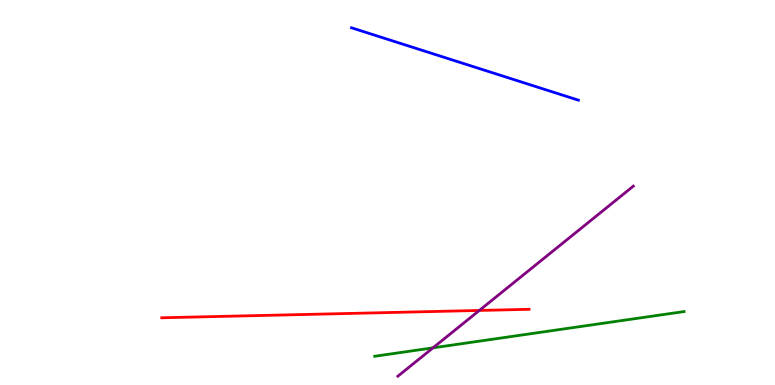[{'lines': ['blue', 'red'], 'intersections': []}, {'lines': ['green', 'red'], 'intersections': []}, {'lines': ['purple', 'red'], 'intersections': [{'x': 6.18, 'y': 1.94}]}, {'lines': ['blue', 'green'], 'intersections': []}, {'lines': ['blue', 'purple'], 'intersections': []}, {'lines': ['green', 'purple'], 'intersections': [{'x': 5.59, 'y': 0.965}]}]